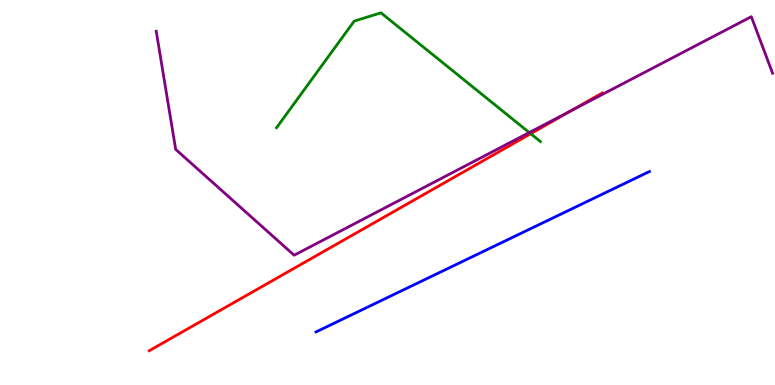[{'lines': ['blue', 'red'], 'intersections': []}, {'lines': ['green', 'red'], 'intersections': [{'x': 6.85, 'y': 6.53}]}, {'lines': ['purple', 'red'], 'intersections': [{'x': 7.37, 'y': 7.12}]}, {'lines': ['blue', 'green'], 'intersections': []}, {'lines': ['blue', 'purple'], 'intersections': []}, {'lines': ['green', 'purple'], 'intersections': [{'x': 6.83, 'y': 6.56}]}]